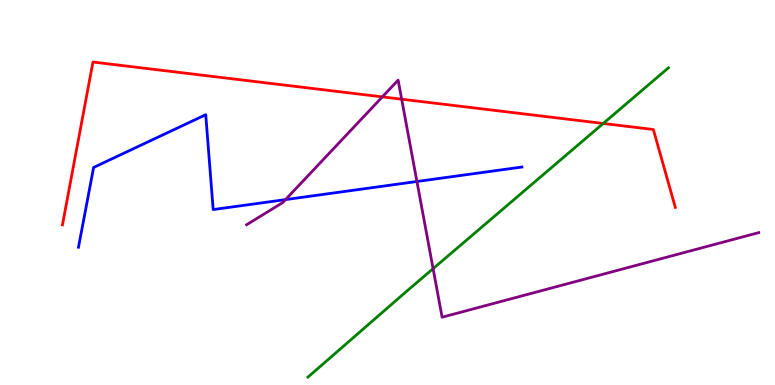[{'lines': ['blue', 'red'], 'intersections': []}, {'lines': ['green', 'red'], 'intersections': [{'x': 7.78, 'y': 6.79}]}, {'lines': ['purple', 'red'], 'intersections': [{'x': 4.93, 'y': 7.48}, {'x': 5.18, 'y': 7.42}]}, {'lines': ['blue', 'green'], 'intersections': []}, {'lines': ['blue', 'purple'], 'intersections': [{'x': 3.68, 'y': 4.82}, {'x': 5.38, 'y': 5.29}]}, {'lines': ['green', 'purple'], 'intersections': [{'x': 5.59, 'y': 3.02}]}]